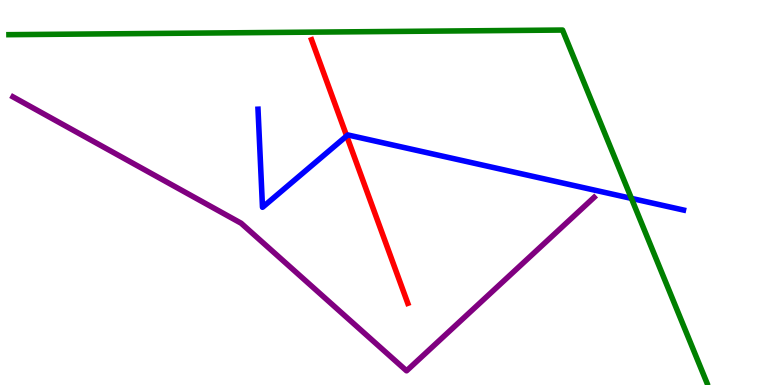[{'lines': ['blue', 'red'], 'intersections': [{'x': 4.47, 'y': 6.47}]}, {'lines': ['green', 'red'], 'intersections': []}, {'lines': ['purple', 'red'], 'intersections': []}, {'lines': ['blue', 'green'], 'intersections': [{'x': 8.15, 'y': 4.85}]}, {'lines': ['blue', 'purple'], 'intersections': []}, {'lines': ['green', 'purple'], 'intersections': []}]